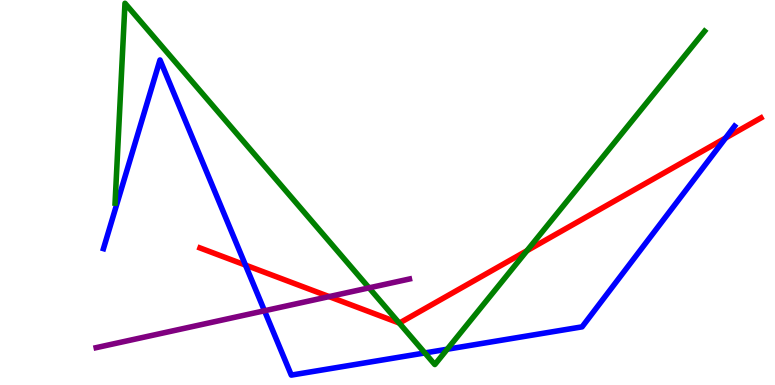[{'lines': ['blue', 'red'], 'intersections': [{'x': 3.17, 'y': 3.11}, {'x': 9.36, 'y': 6.42}]}, {'lines': ['green', 'red'], 'intersections': [{'x': 5.15, 'y': 1.61}, {'x': 6.8, 'y': 3.49}]}, {'lines': ['purple', 'red'], 'intersections': [{'x': 4.25, 'y': 2.3}]}, {'lines': ['blue', 'green'], 'intersections': [{'x': 5.48, 'y': 0.833}, {'x': 5.77, 'y': 0.929}]}, {'lines': ['blue', 'purple'], 'intersections': [{'x': 3.41, 'y': 1.93}]}, {'lines': ['green', 'purple'], 'intersections': [{'x': 4.76, 'y': 2.52}]}]